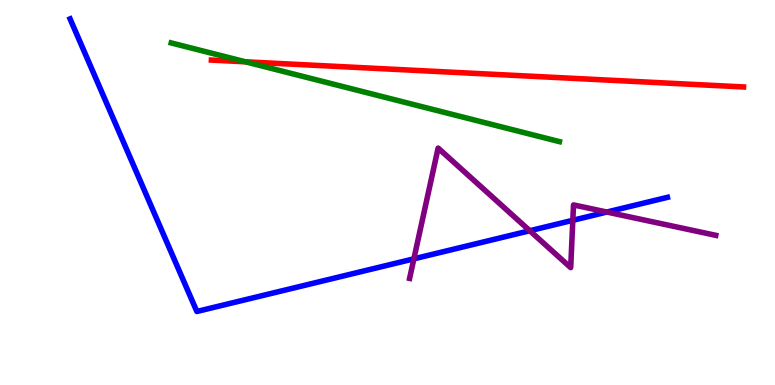[{'lines': ['blue', 'red'], 'intersections': []}, {'lines': ['green', 'red'], 'intersections': [{'x': 3.17, 'y': 8.39}]}, {'lines': ['purple', 'red'], 'intersections': []}, {'lines': ['blue', 'green'], 'intersections': []}, {'lines': ['blue', 'purple'], 'intersections': [{'x': 5.34, 'y': 3.28}, {'x': 6.84, 'y': 4.01}, {'x': 7.39, 'y': 4.28}, {'x': 7.83, 'y': 4.49}]}, {'lines': ['green', 'purple'], 'intersections': []}]